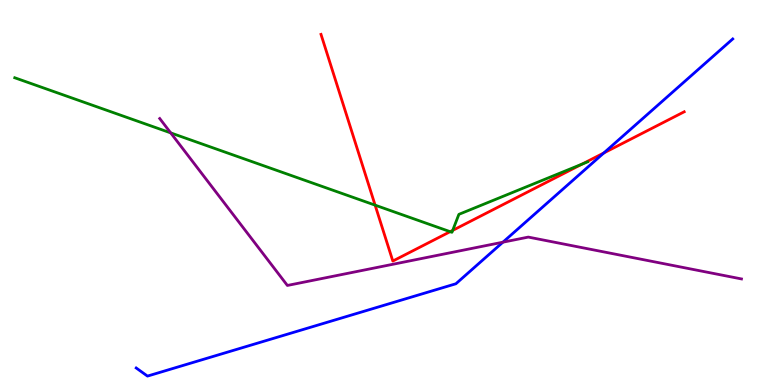[{'lines': ['blue', 'red'], 'intersections': [{'x': 7.79, 'y': 6.03}]}, {'lines': ['green', 'red'], 'intersections': [{'x': 4.84, 'y': 4.67}, {'x': 5.81, 'y': 3.98}, {'x': 5.84, 'y': 4.02}, {'x': 7.51, 'y': 5.74}]}, {'lines': ['purple', 'red'], 'intersections': []}, {'lines': ['blue', 'green'], 'intersections': []}, {'lines': ['blue', 'purple'], 'intersections': [{'x': 6.49, 'y': 3.71}]}, {'lines': ['green', 'purple'], 'intersections': [{'x': 2.2, 'y': 6.55}]}]